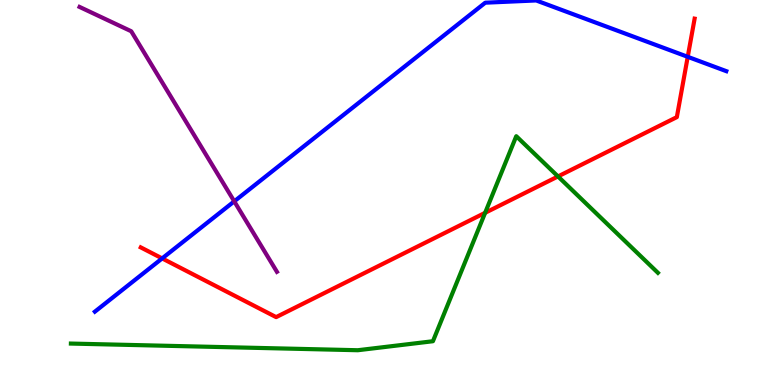[{'lines': ['blue', 'red'], 'intersections': [{'x': 2.09, 'y': 3.29}, {'x': 8.87, 'y': 8.52}]}, {'lines': ['green', 'red'], 'intersections': [{'x': 6.26, 'y': 4.47}, {'x': 7.2, 'y': 5.42}]}, {'lines': ['purple', 'red'], 'intersections': []}, {'lines': ['blue', 'green'], 'intersections': []}, {'lines': ['blue', 'purple'], 'intersections': [{'x': 3.02, 'y': 4.77}]}, {'lines': ['green', 'purple'], 'intersections': []}]